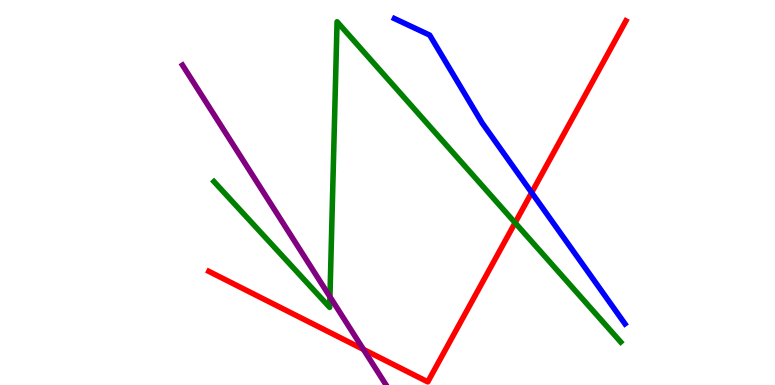[{'lines': ['blue', 'red'], 'intersections': [{'x': 6.86, 'y': 5.0}]}, {'lines': ['green', 'red'], 'intersections': [{'x': 6.65, 'y': 4.21}]}, {'lines': ['purple', 'red'], 'intersections': [{'x': 4.69, 'y': 0.924}]}, {'lines': ['blue', 'green'], 'intersections': []}, {'lines': ['blue', 'purple'], 'intersections': []}, {'lines': ['green', 'purple'], 'intersections': [{'x': 4.26, 'y': 2.29}]}]